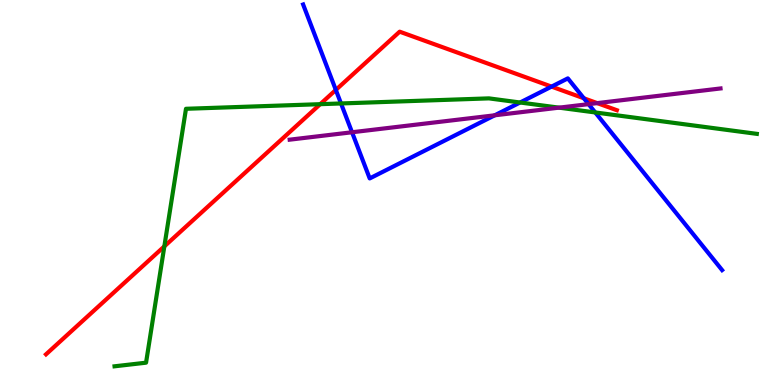[{'lines': ['blue', 'red'], 'intersections': [{'x': 4.33, 'y': 7.66}, {'x': 7.12, 'y': 7.75}, {'x': 7.53, 'y': 7.45}]}, {'lines': ['green', 'red'], 'intersections': [{'x': 2.12, 'y': 3.6}, {'x': 4.13, 'y': 7.29}]}, {'lines': ['purple', 'red'], 'intersections': [{'x': 7.71, 'y': 7.32}]}, {'lines': ['blue', 'green'], 'intersections': [{'x': 4.4, 'y': 7.31}, {'x': 6.71, 'y': 7.34}, {'x': 7.68, 'y': 7.08}]}, {'lines': ['blue', 'purple'], 'intersections': [{'x': 4.54, 'y': 6.56}, {'x': 6.38, 'y': 7.01}, {'x': 7.59, 'y': 7.29}]}, {'lines': ['green', 'purple'], 'intersections': [{'x': 7.21, 'y': 7.2}]}]